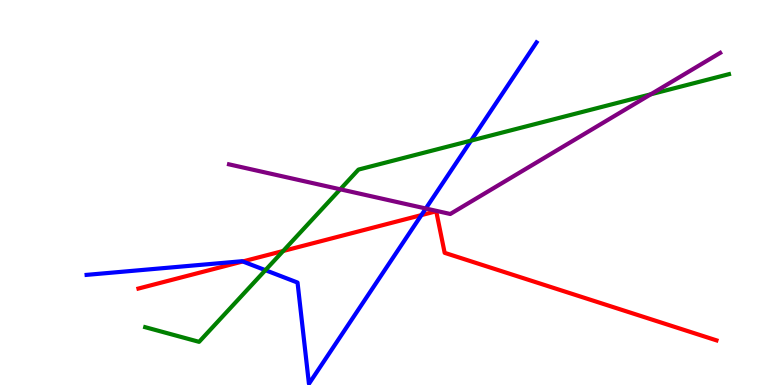[{'lines': ['blue', 'red'], 'intersections': [{'x': 3.13, 'y': 3.21}, {'x': 5.44, 'y': 4.41}]}, {'lines': ['green', 'red'], 'intersections': [{'x': 3.65, 'y': 3.48}]}, {'lines': ['purple', 'red'], 'intersections': []}, {'lines': ['blue', 'green'], 'intersections': [{'x': 3.42, 'y': 2.98}, {'x': 6.08, 'y': 6.35}]}, {'lines': ['blue', 'purple'], 'intersections': [{'x': 5.49, 'y': 4.58}]}, {'lines': ['green', 'purple'], 'intersections': [{'x': 4.39, 'y': 5.08}, {'x': 8.4, 'y': 7.55}]}]